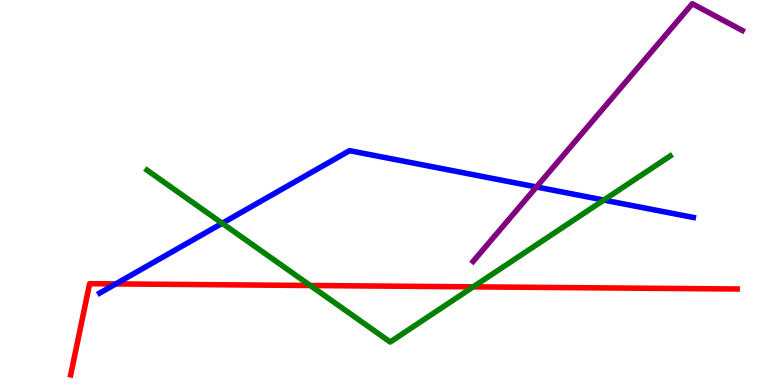[{'lines': ['blue', 'red'], 'intersections': [{'x': 1.49, 'y': 2.63}]}, {'lines': ['green', 'red'], 'intersections': [{'x': 4.0, 'y': 2.58}, {'x': 6.11, 'y': 2.55}]}, {'lines': ['purple', 'red'], 'intersections': []}, {'lines': ['blue', 'green'], 'intersections': [{'x': 2.87, 'y': 4.2}, {'x': 7.79, 'y': 4.8}]}, {'lines': ['blue', 'purple'], 'intersections': [{'x': 6.92, 'y': 5.14}]}, {'lines': ['green', 'purple'], 'intersections': []}]